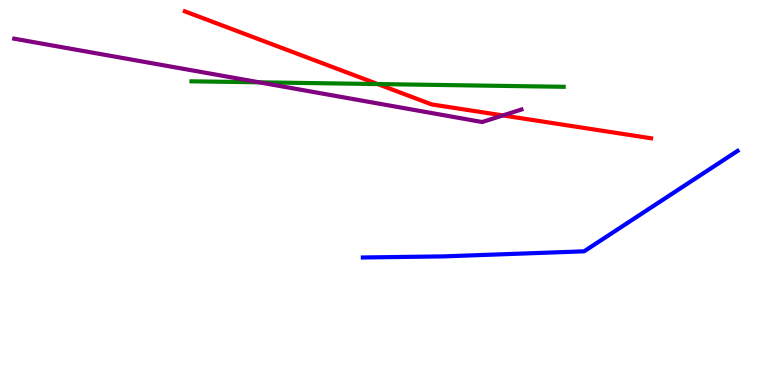[{'lines': ['blue', 'red'], 'intersections': []}, {'lines': ['green', 'red'], 'intersections': [{'x': 4.87, 'y': 7.82}]}, {'lines': ['purple', 'red'], 'intersections': [{'x': 6.49, 'y': 7.0}]}, {'lines': ['blue', 'green'], 'intersections': []}, {'lines': ['blue', 'purple'], 'intersections': []}, {'lines': ['green', 'purple'], 'intersections': [{'x': 3.34, 'y': 7.86}]}]